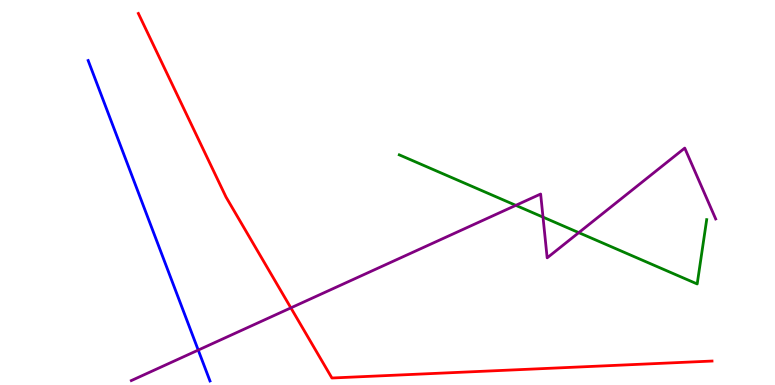[{'lines': ['blue', 'red'], 'intersections': []}, {'lines': ['green', 'red'], 'intersections': []}, {'lines': ['purple', 'red'], 'intersections': [{'x': 3.75, 'y': 2.0}]}, {'lines': ['blue', 'green'], 'intersections': []}, {'lines': ['blue', 'purple'], 'intersections': [{'x': 2.56, 'y': 0.907}]}, {'lines': ['green', 'purple'], 'intersections': [{'x': 6.66, 'y': 4.67}, {'x': 7.01, 'y': 4.36}, {'x': 7.47, 'y': 3.96}]}]